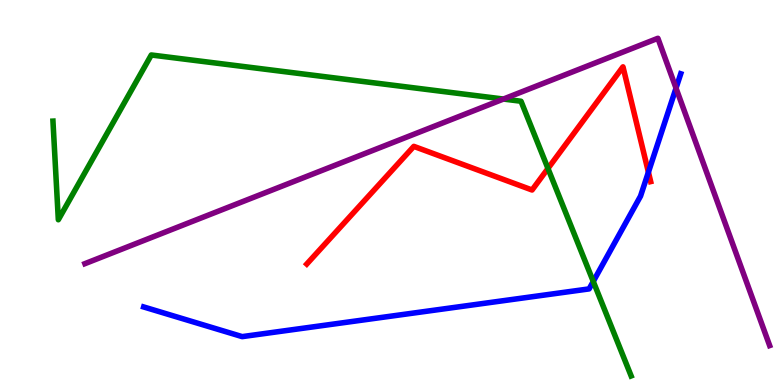[{'lines': ['blue', 'red'], 'intersections': [{'x': 8.37, 'y': 5.53}]}, {'lines': ['green', 'red'], 'intersections': [{'x': 7.07, 'y': 5.62}]}, {'lines': ['purple', 'red'], 'intersections': []}, {'lines': ['blue', 'green'], 'intersections': [{'x': 7.66, 'y': 2.69}]}, {'lines': ['blue', 'purple'], 'intersections': [{'x': 8.72, 'y': 7.71}]}, {'lines': ['green', 'purple'], 'intersections': [{'x': 6.5, 'y': 7.43}]}]